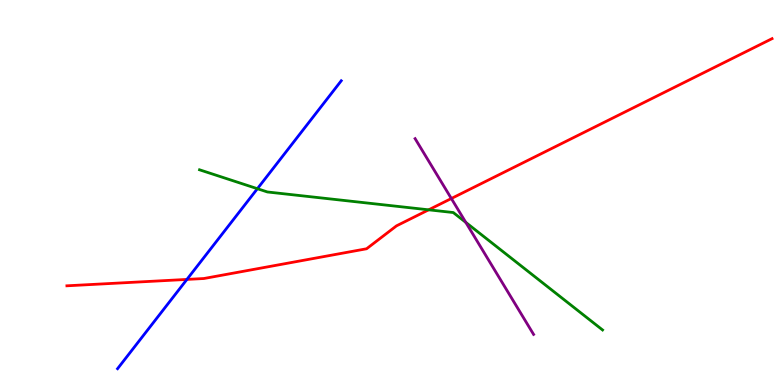[{'lines': ['blue', 'red'], 'intersections': [{'x': 2.41, 'y': 2.74}]}, {'lines': ['green', 'red'], 'intersections': [{'x': 5.53, 'y': 4.55}]}, {'lines': ['purple', 'red'], 'intersections': [{'x': 5.82, 'y': 4.84}]}, {'lines': ['blue', 'green'], 'intersections': [{'x': 3.32, 'y': 5.1}]}, {'lines': ['blue', 'purple'], 'intersections': []}, {'lines': ['green', 'purple'], 'intersections': [{'x': 6.01, 'y': 4.22}]}]